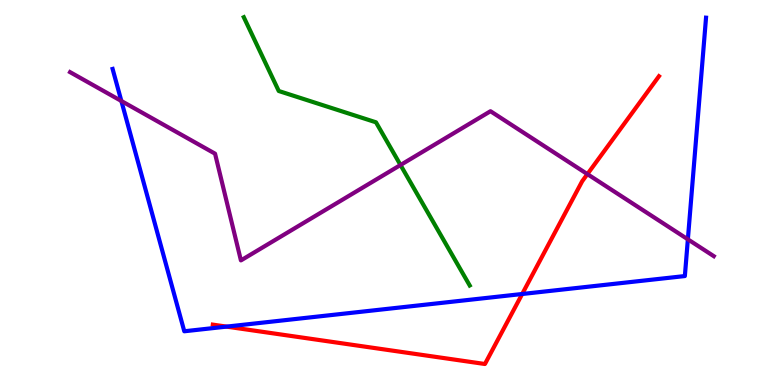[{'lines': ['blue', 'red'], 'intersections': [{'x': 2.92, 'y': 1.52}, {'x': 6.74, 'y': 2.36}]}, {'lines': ['green', 'red'], 'intersections': []}, {'lines': ['purple', 'red'], 'intersections': [{'x': 7.58, 'y': 5.48}]}, {'lines': ['blue', 'green'], 'intersections': []}, {'lines': ['blue', 'purple'], 'intersections': [{'x': 1.57, 'y': 7.38}, {'x': 8.88, 'y': 3.78}]}, {'lines': ['green', 'purple'], 'intersections': [{'x': 5.17, 'y': 5.71}]}]